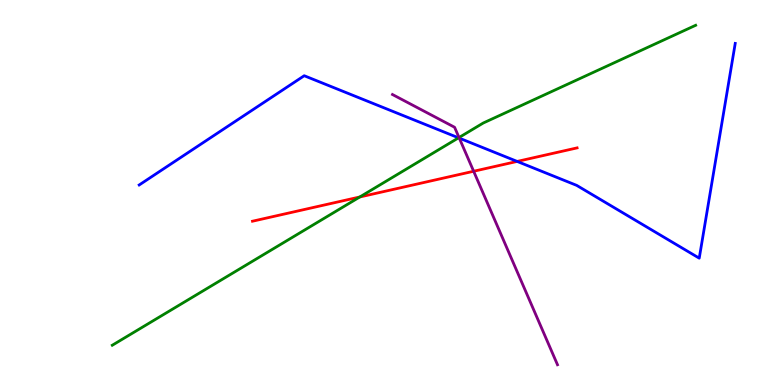[{'lines': ['blue', 'red'], 'intersections': [{'x': 6.67, 'y': 5.81}]}, {'lines': ['green', 'red'], 'intersections': [{'x': 4.64, 'y': 4.88}]}, {'lines': ['purple', 'red'], 'intersections': [{'x': 6.11, 'y': 5.55}]}, {'lines': ['blue', 'green'], 'intersections': [{'x': 5.92, 'y': 6.42}]}, {'lines': ['blue', 'purple'], 'intersections': [{'x': 5.93, 'y': 6.41}]}, {'lines': ['green', 'purple'], 'intersections': [{'x': 5.92, 'y': 6.43}]}]